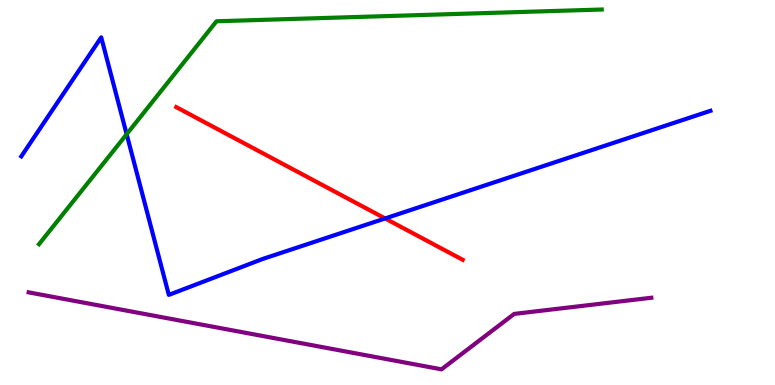[{'lines': ['blue', 'red'], 'intersections': [{'x': 4.97, 'y': 4.33}]}, {'lines': ['green', 'red'], 'intersections': []}, {'lines': ['purple', 'red'], 'intersections': []}, {'lines': ['blue', 'green'], 'intersections': [{'x': 1.63, 'y': 6.51}]}, {'lines': ['blue', 'purple'], 'intersections': []}, {'lines': ['green', 'purple'], 'intersections': []}]